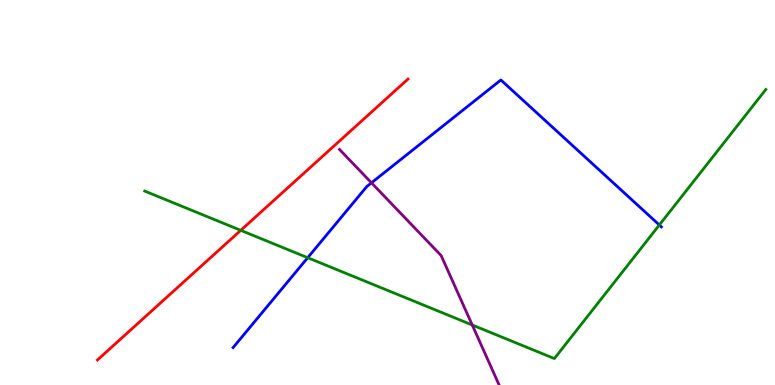[{'lines': ['blue', 'red'], 'intersections': []}, {'lines': ['green', 'red'], 'intersections': [{'x': 3.11, 'y': 4.02}]}, {'lines': ['purple', 'red'], 'intersections': []}, {'lines': ['blue', 'green'], 'intersections': [{'x': 3.97, 'y': 3.31}, {'x': 8.51, 'y': 4.16}]}, {'lines': ['blue', 'purple'], 'intersections': [{'x': 4.79, 'y': 5.25}]}, {'lines': ['green', 'purple'], 'intersections': [{'x': 6.09, 'y': 1.56}]}]